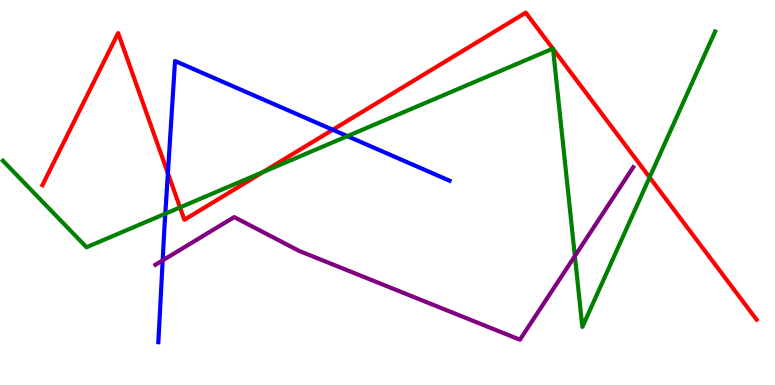[{'lines': ['blue', 'red'], 'intersections': [{'x': 2.17, 'y': 5.5}, {'x': 4.29, 'y': 6.63}]}, {'lines': ['green', 'red'], 'intersections': [{'x': 2.32, 'y': 4.61}, {'x': 3.39, 'y': 5.53}, {'x': 7.13, 'y': 8.74}, {'x': 7.14, 'y': 8.73}, {'x': 8.38, 'y': 5.39}]}, {'lines': ['purple', 'red'], 'intersections': []}, {'lines': ['blue', 'green'], 'intersections': [{'x': 2.13, 'y': 4.45}, {'x': 4.48, 'y': 6.46}]}, {'lines': ['blue', 'purple'], 'intersections': [{'x': 2.1, 'y': 3.24}]}, {'lines': ['green', 'purple'], 'intersections': [{'x': 7.42, 'y': 3.35}]}]